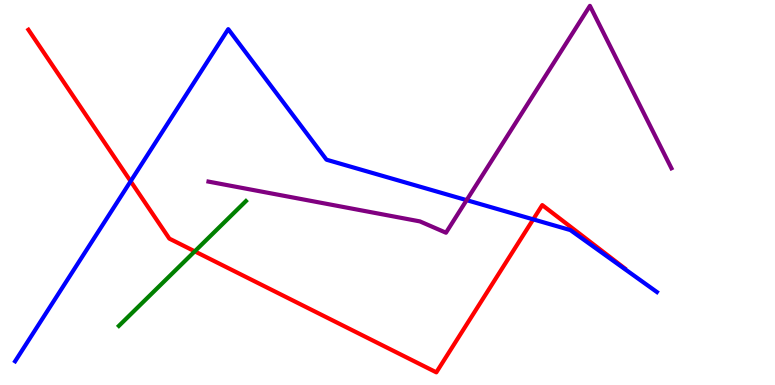[{'lines': ['blue', 'red'], 'intersections': [{'x': 1.69, 'y': 5.29}, {'x': 6.88, 'y': 4.3}]}, {'lines': ['green', 'red'], 'intersections': [{'x': 2.51, 'y': 3.47}]}, {'lines': ['purple', 'red'], 'intersections': []}, {'lines': ['blue', 'green'], 'intersections': []}, {'lines': ['blue', 'purple'], 'intersections': [{'x': 6.02, 'y': 4.8}]}, {'lines': ['green', 'purple'], 'intersections': []}]